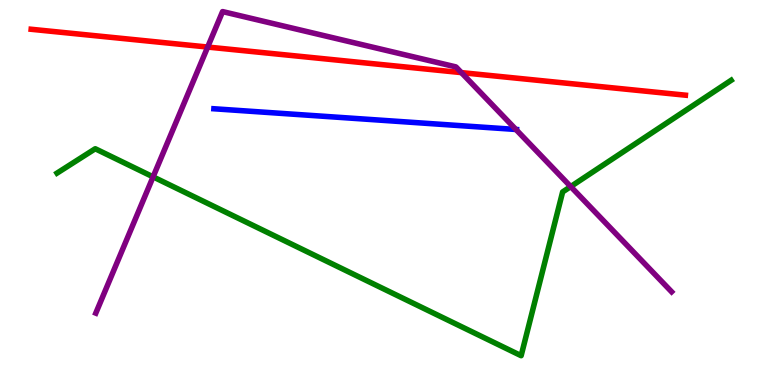[{'lines': ['blue', 'red'], 'intersections': []}, {'lines': ['green', 'red'], 'intersections': []}, {'lines': ['purple', 'red'], 'intersections': [{'x': 2.68, 'y': 8.78}, {'x': 5.95, 'y': 8.11}]}, {'lines': ['blue', 'green'], 'intersections': []}, {'lines': ['blue', 'purple'], 'intersections': [{'x': 6.66, 'y': 6.64}]}, {'lines': ['green', 'purple'], 'intersections': [{'x': 1.98, 'y': 5.41}, {'x': 7.36, 'y': 5.15}]}]